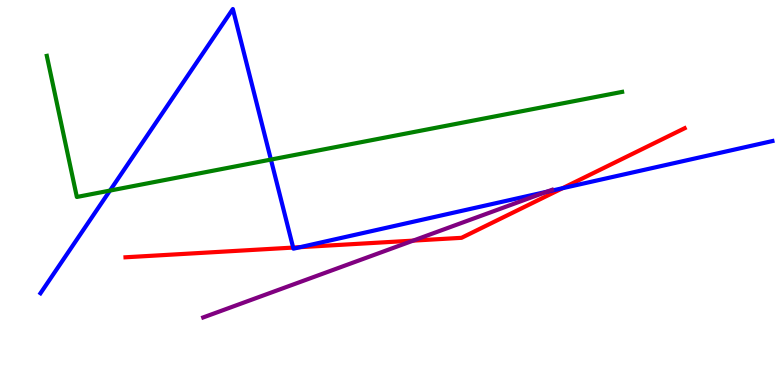[{'lines': ['blue', 'red'], 'intersections': [{'x': 3.78, 'y': 3.57}, {'x': 3.87, 'y': 3.58}, {'x': 7.26, 'y': 5.11}]}, {'lines': ['green', 'red'], 'intersections': []}, {'lines': ['purple', 'red'], 'intersections': [{'x': 5.33, 'y': 3.75}]}, {'lines': ['blue', 'green'], 'intersections': [{'x': 1.42, 'y': 5.05}, {'x': 3.5, 'y': 5.86}]}, {'lines': ['blue', 'purple'], 'intersections': [{'x': 7.06, 'y': 5.02}]}, {'lines': ['green', 'purple'], 'intersections': []}]